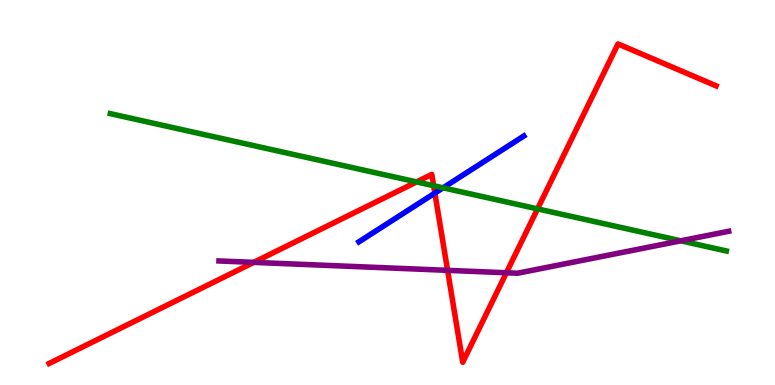[{'lines': ['blue', 'red'], 'intersections': [{'x': 5.61, 'y': 4.98}]}, {'lines': ['green', 'red'], 'intersections': [{'x': 5.38, 'y': 5.27}, {'x': 5.6, 'y': 5.18}, {'x': 6.94, 'y': 4.57}]}, {'lines': ['purple', 'red'], 'intersections': [{'x': 3.27, 'y': 3.18}, {'x': 5.78, 'y': 2.98}, {'x': 6.53, 'y': 2.92}]}, {'lines': ['blue', 'green'], 'intersections': [{'x': 5.72, 'y': 5.12}]}, {'lines': ['blue', 'purple'], 'intersections': []}, {'lines': ['green', 'purple'], 'intersections': [{'x': 8.78, 'y': 3.75}]}]